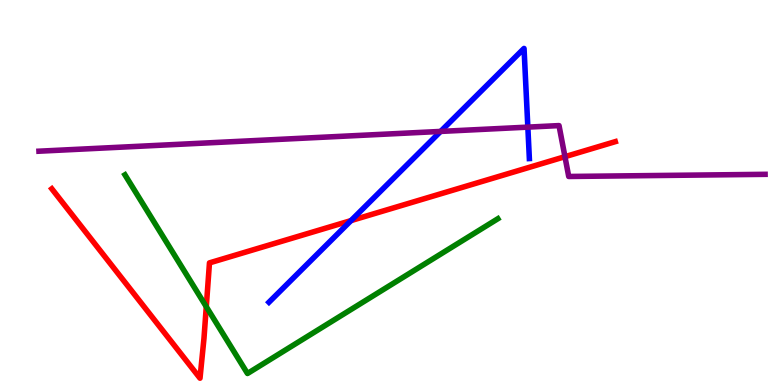[{'lines': ['blue', 'red'], 'intersections': [{'x': 4.53, 'y': 4.27}]}, {'lines': ['green', 'red'], 'intersections': [{'x': 2.66, 'y': 2.03}]}, {'lines': ['purple', 'red'], 'intersections': [{'x': 7.29, 'y': 5.93}]}, {'lines': ['blue', 'green'], 'intersections': []}, {'lines': ['blue', 'purple'], 'intersections': [{'x': 5.69, 'y': 6.59}, {'x': 6.81, 'y': 6.7}]}, {'lines': ['green', 'purple'], 'intersections': []}]